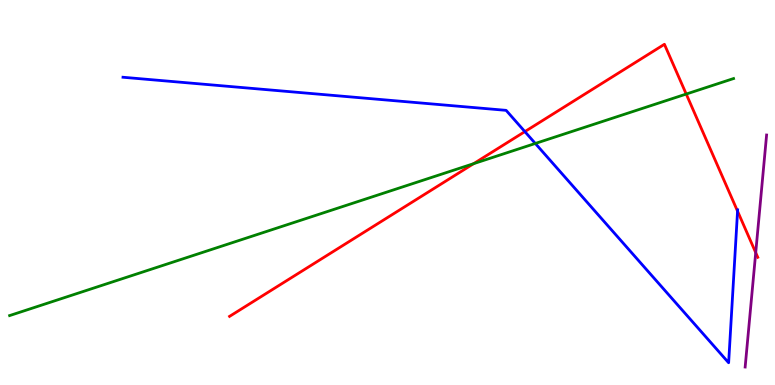[{'lines': ['blue', 'red'], 'intersections': [{'x': 6.77, 'y': 6.58}, {'x': 9.52, 'y': 4.51}]}, {'lines': ['green', 'red'], 'intersections': [{'x': 6.11, 'y': 5.75}, {'x': 8.85, 'y': 7.56}]}, {'lines': ['purple', 'red'], 'intersections': [{'x': 9.75, 'y': 3.44}]}, {'lines': ['blue', 'green'], 'intersections': [{'x': 6.91, 'y': 6.27}]}, {'lines': ['blue', 'purple'], 'intersections': []}, {'lines': ['green', 'purple'], 'intersections': []}]